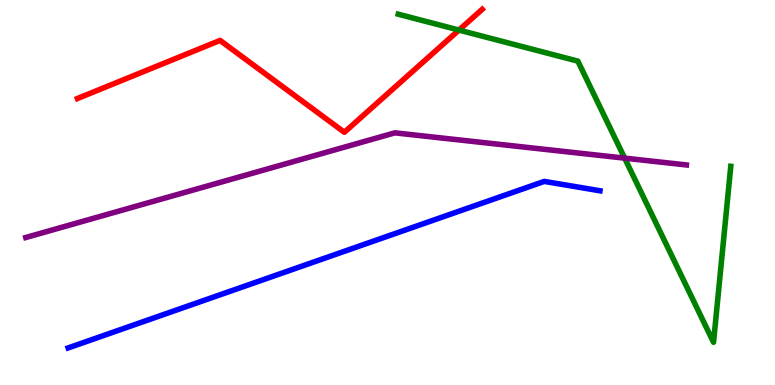[{'lines': ['blue', 'red'], 'intersections': []}, {'lines': ['green', 'red'], 'intersections': [{'x': 5.92, 'y': 9.22}]}, {'lines': ['purple', 'red'], 'intersections': []}, {'lines': ['blue', 'green'], 'intersections': []}, {'lines': ['blue', 'purple'], 'intersections': []}, {'lines': ['green', 'purple'], 'intersections': [{'x': 8.06, 'y': 5.89}]}]